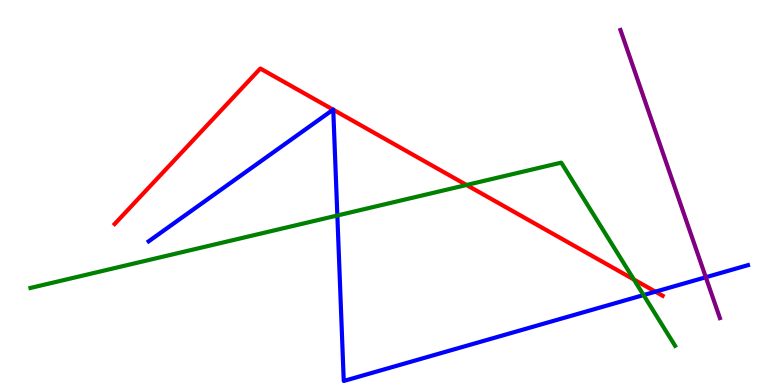[{'lines': ['blue', 'red'], 'intersections': [{'x': 4.3, 'y': 7.15}, {'x': 4.3, 'y': 7.15}, {'x': 8.46, 'y': 2.42}]}, {'lines': ['green', 'red'], 'intersections': [{'x': 6.02, 'y': 5.2}, {'x': 8.18, 'y': 2.74}]}, {'lines': ['purple', 'red'], 'intersections': []}, {'lines': ['blue', 'green'], 'intersections': [{'x': 4.35, 'y': 4.4}, {'x': 8.3, 'y': 2.34}]}, {'lines': ['blue', 'purple'], 'intersections': [{'x': 9.11, 'y': 2.8}]}, {'lines': ['green', 'purple'], 'intersections': []}]